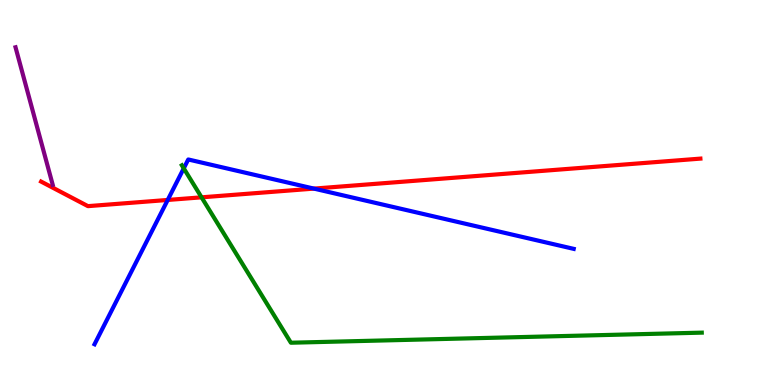[{'lines': ['blue', 'red'], 'intersections': [{'x': 2.16, 'y': 4.81}, {'x': 4.05, 'y': 5.1}]}, {'lines': ['green', 'red'], 'intersections': [{'x': 2.6, 'y': 4.87}]}, {'lines': ['purple', 'red'], 'intersections': []}, {'lines': ['blue', 'green'], 'intersections': [{'x': 2.37, 'y': 5.63}]}, {'lines': ['blue', 'purple'], 'intersections': []}, {'lines': ['green', 'purple'], 'intersections': []}]